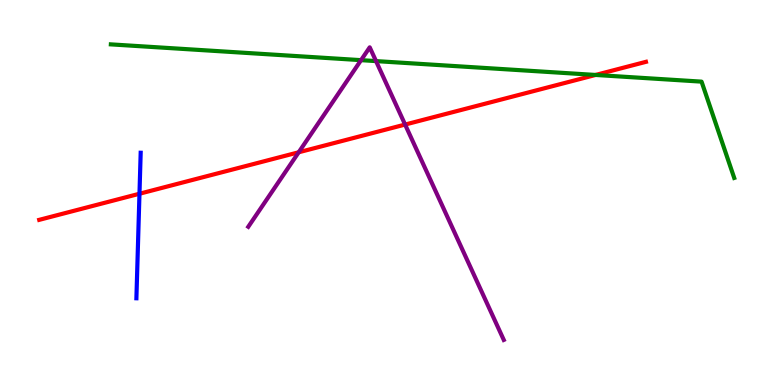[{'lines': ['blue', 'red'], 'intersections': [{'x': 1.8, 'y': 4.97}]}, {'lines': ['green', 'red'], 'intersections': [{'x': 7.68, 'y': 8.05}]}, {'lines': ['purple', 'red'], 'intersections': [{'x': 3.85, 'y': 6.04}, {'x': 5.23, 'y': 6.76}]}, {'lines': ['blue', 'green'], 'intersections': []}, {'lines': ['blue', 'purple'], 'intersections': []}, {'lines': ['green', 'purple'], 'intersections': [{'x': 4.66, 'y': 8.44}, {'x': 4.85, 'y': 8.41}]}]